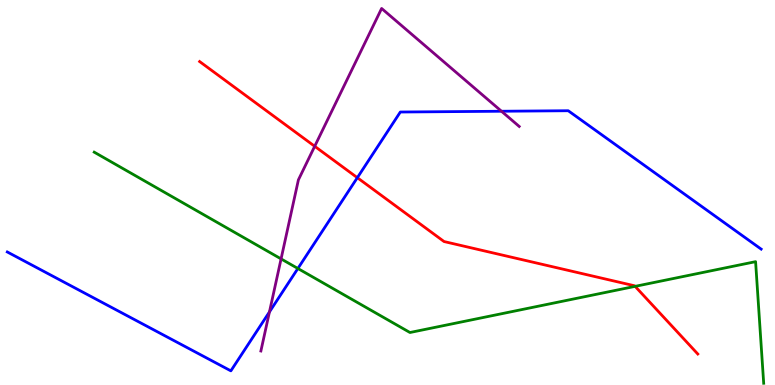[{'lines': ['blue', 'red'], 'intersections': [{'x': 4.61, 'y': 5.38}]}, {'lines': ['green', 'red'], 'intersections': [{'x': 8.2, 'y': 2.56}]}, {'lines': ['purple', 'red'], 'intersections': [{'x': 4.06, 'y': 6.2}]}, {'lines': ['blue', 'green'], 'intersections': [{'x': 3.84, 'y': 3.03}]}, {'lines': ['blue', 'purple'], 'intersections': [{'x': 3.48, 'y': 1.9}, {'x': 6.47, 'y': 7.11}]}, {'lines': ['green', 'purple'], 'intersections': [{'x': 3.63, 'y': 3.28}]}]